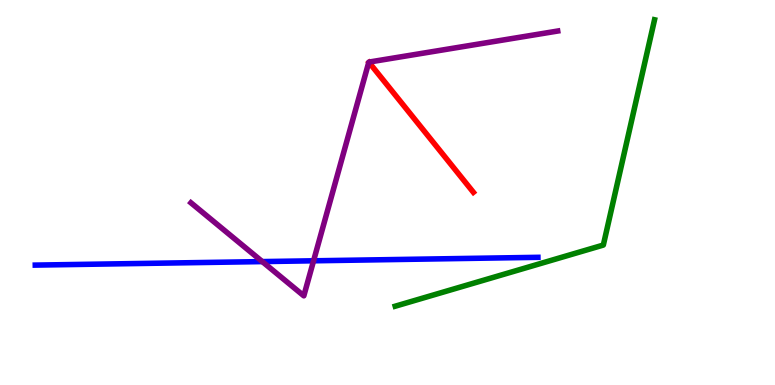[{'lines': ['blue', 'red'], 'intersections': []}, {'lines': ['green', 'red'], 'intersections': []}, {'lines': ['purple', 'red'], 'intersections': []}, {'lines': ['blue', 'green'], 'intersections': []}, {'lines': ['blue', 'purple'], 'intersections': [{'x': 3.38, 'y': 3.21}, {'x': 4.05, 'y': 3.23}]}, {'lines': ['green', 'purple'], 'intersections': []}]